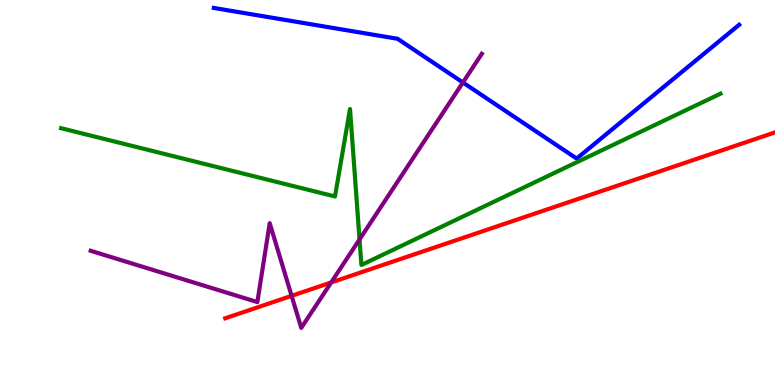[{'lines': ['blue', 'red'], 'intersections': []}, {'lines': ['green', 'red'], 'intersections': []}, {'lines': ['purple', 'red'], 'intersections': [{'x': 3.76, 'y': 2.32}, {'x': 4.27, 'y': 2.66}]}, {'lines': ['blue', 'green'], 'intersections': []}, {'lines': ['blue', 'purple'], 'intersections': [{'x': 5.97, 'y': 7.86}]}, {'lines': ['green', 'purple'], 'intersections': [{'x': 4.64, 'y': 3.78}]}]